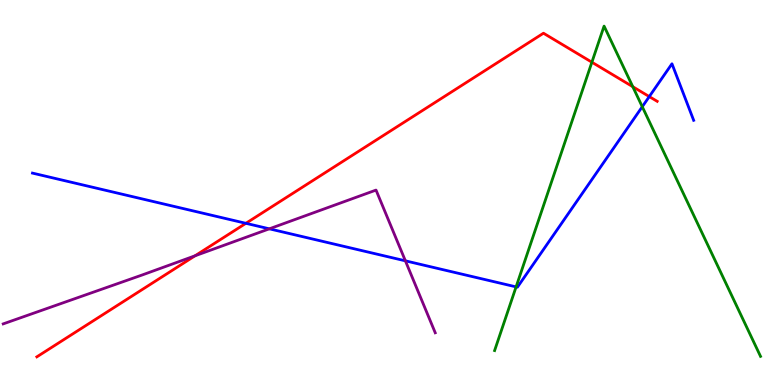[{'lines': ['blue', 'red'], 'intersections': [{'x': 3.17, 'y': 4.2}, {'x': 8.38, 'y': 7.49}]}, {'lines': ['green', 'red'], 'intersections': [{'x': 7.64, 'y': 8.38}, {'x': 8.17, 'y': 7.75}]}, {'lines': ['purple', 'red'], 'intersections': [{'x': 2.52, 'y': 3.36}]}, {'lines': ['blue', 'green'], 'intersections': [{'x': 6.66, 'y': 2.55}, {'x': 8.29, 'y': 7.23}]}, {'lines': ['blue', 'purple'], 'intersections': [{'x': 3.48, 'y': 4.06}, {'x': 5.23, 'y': 3.23}]}, {'lines': ['green', 'purple'], 'intersections': []}]